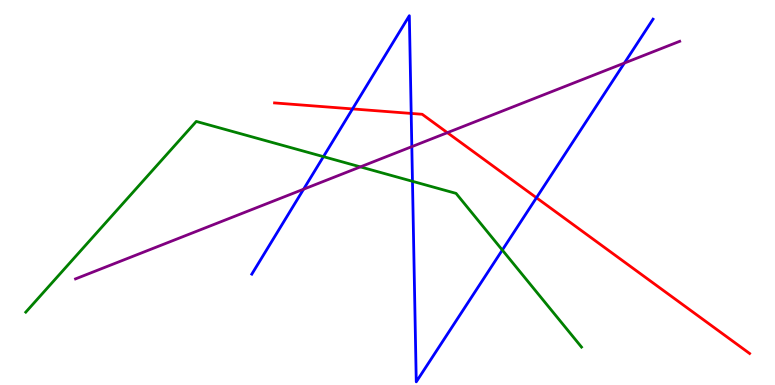[{'lines': ['blue', 'red'], 'intersections': [{'x': 4.55, 'y': 7.17}, {'x': 5.31, 'y': 7.05}, {'x': 6.92, 'y': 4.86}]}, {'lines': ['green', 'red'], 'intersections': []}, {'lines': ['purple', 'red'], 'intersections': [{'x': 5.77, 'y': 6.55}]}, {'lines': ['blue', 'green'], 'intersections': [{'x': 4.17, 'y': 5.93}, {'x': 5.32, 'y': 5.29}, {'x': 6.48, 'y': 3.51}]}, {'lines': ['blue', 'purple'], 'intersections': [{'x': 3.92, 'y': 5.09}, {'x': 5.31, 'y': 6.19}, {'x': 8.06, 'y': 8.36}]}, {'lines': ['green', 'purple'], 'intersections': [{'x': 4.65, 'y': 5.67}]}]